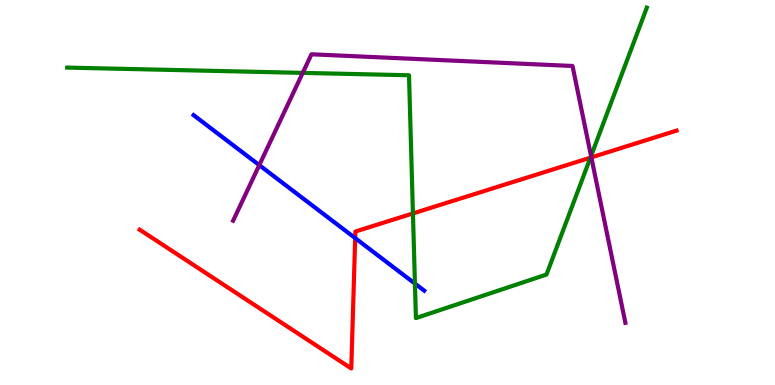[{'lines': ['blue', 'red'], 'intersections': [{'x': 4.58, 'y': 3.82}]}, {'lines': ['green', 'red'], 'intersections': [{'x': 5.33, 'y': 4.46}, {'x': 7.62, 'y': 5.9}]}, {'lines': ['purple', 'red'], 'intersections': [{'x': 7.63, 'y': 5.91}]}, {'lines': ['blue', 'green'], 'intersections': [{'x': 5.35, 'y': 2.63}]}, {'lines': ['blue', 'purple'], 'intersections': [{'x': 3.35, 'y': 5.71}]}, {'lines': ['green', 'purple'], 'intersections': [{'x': 3.91, 'y': 8.11}, {'x': 7.63, 'y': 5.95}]}]